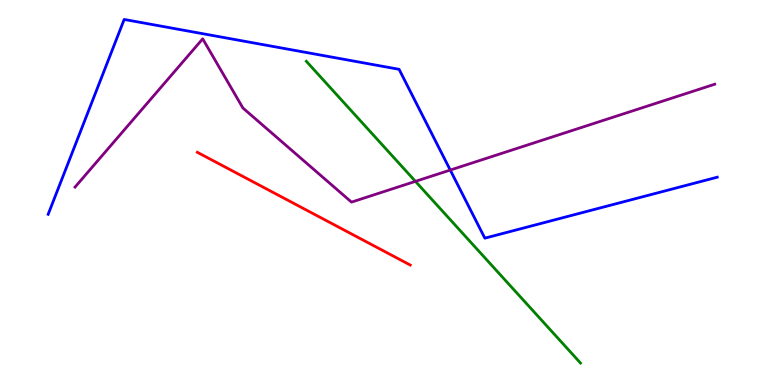[{'lines': ['blue', 'red'], 'intersections': []}, {'lines': ['green', 'red'], 'intersections': []}, {'lines': ['purple', 'red'], 'intersections': []}, {'lines': ['blue', 'green'], 'intersections': []}, {'lines': ['blue', 'purple'], 'intersections': [{'x': 5.81, 'y': 5.58}]}, {'lines': ['green', 'purple'], 'intersections': [{'x': 5.36, 'y': 5.29}]}]